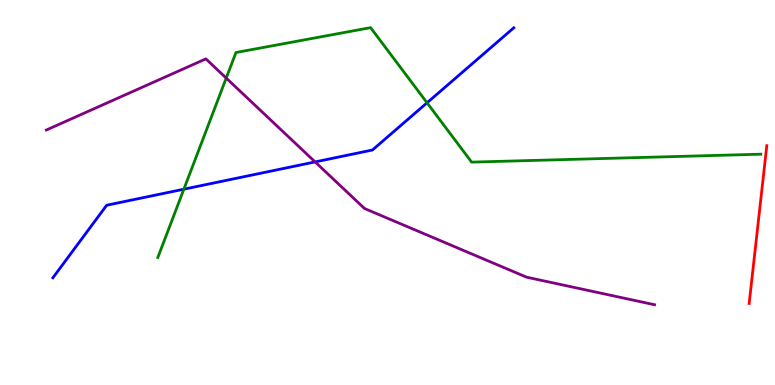[{'lines': ['blue', 'red'], 'intersections': []}, {'lines': ['green', 'red'], 'intersections': []}, {'lines': ['purple', 'red'], 'intersections': []}, {'lines': ['blue', 'green'], 'intersections': [{'x': 2.37, 'y': 5.09}, {'x': 5.51, 'y': 7.33}]}, {'lines': ['blue', 'purple'], 'intersections': [{'x': 4.07, 'y': 5.79}]}, {'lines': ['green', 'purple'], 'intersections': [{'x': 2.92, 'y': 7.97}]}]